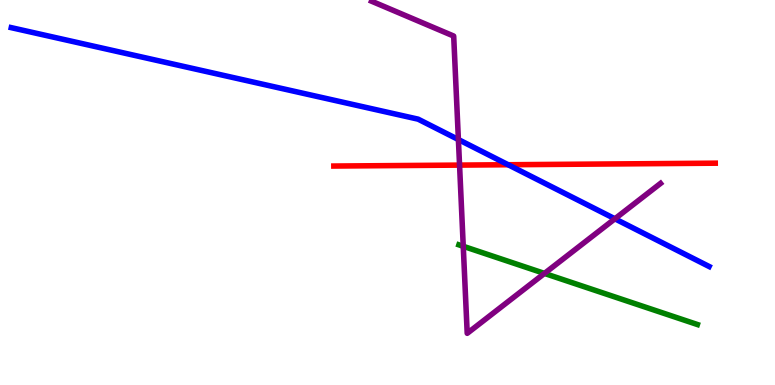[{'lines': ['blue', 'red'], 'intersections': [{'x': 6.56, 'y': 5.72}]}, {'lines': ['green', 'red'], 'intersections': []}, {'lines': ['purple', 'red'], 'intersections': [{'x': 5.93, 'y': 5.71}]}, {'lines': ['blue', 'green'], 'intersections': []}, {'lines': ['blue', 'purple'], 'intersections': [{'x': 5.91, 'y': 6.38}, {'x': 7.93, 'y': 4.32}]}, {'lines': ['green', 'purple'], 'intersections': [{'x': 5.98, 'y': 3.6}, {'x': 7.03, 'y': 2.9}]}]